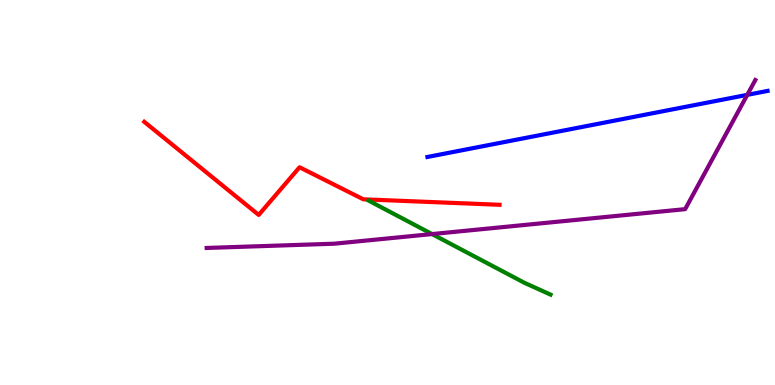[{'lines': ['blue', 'red'], 'intersections': []}, {'lines': ['green', 'red'], 'intersections': []}, {'lines': ['purple', 'red'], 'intersections': []}, {'lines': ['blue', 'green'], 'intersections': []}, {'lines': ['blue', 'purple'], 'intersections': [{'x': 9.64, 'y': 7.54}]}, {'lines': ['green', 'purple'], 'intersections': [{'x': 5.58, 'y': 3.92}]}]